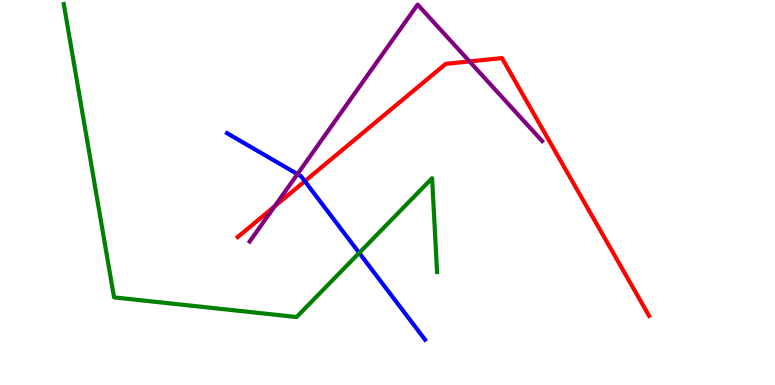[{'lines': ['blue', 'red'], 'intersections': [{'x': 3.93, 'y': 5.29}]}, {'lines': ['green', 'red'], 'intersections': []}, {'lines': ['purple', 'red'], 'intersections': [{'x': 3.54, 'y': 4.64}, {'x': 6.06, 'y': 8.4}]}, {'lines': ['blue', 'green'], 'intersections': [{'x': 4.63, 'y': 3.43}]}, {'lines': ['blue', 'purple'], 'intersections': [{'x': 3.84, 'y': 5.48}]}, {'lines': ['green', 'purple'], 'intersections': []}]